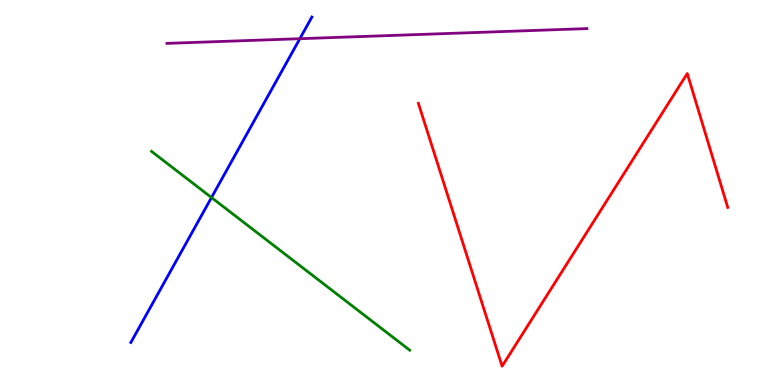[{'lines': ['blue', 'red'], 'intersections': []}, {'lines': ['green', 'red'], 'intersections': []}, {'lines': ['purple', 'red'], 'intersections': []}, {'lines': ['blue', 'green'], 'intersections': [{'x': 2.73, 'y': 4.87}]}, {'lines': ['blue', 'purple'], 'intersections': [{'x': 3.87, 'y': 8.99}]}, {'lines': ['green', 'purple'], 'intersections': []}]